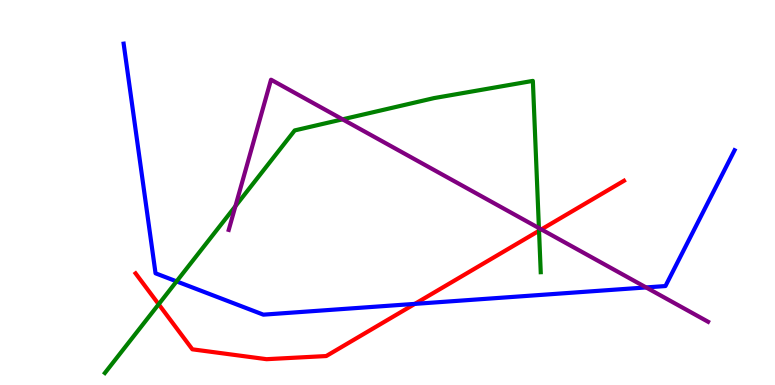[{'lines': ['blue', 'red'], 'intersections': [{'x': 5.35, 'y': 2.11}]}, {'lines': ['green', 'red'], 'intersections': [{'x': 2.05, 'y': 2.1}, {'x': 6.96, 'y': 4.01}]}, {'lines': ['purple', 'red'], 'intersections': [{'x': 6.99, 'y': 4.04}]}, {'lines': ['blue', 'green'], 'intersections': [{'x': 2.28, 'y': 2.69}]}, {'lines': ['blue', 'purple'], 'intersections': [{'x': 8.34, 'y': 2.53}]}, {'lines': ['green', 'purple'], 'intersections': [{'x': 3.04, 'y': 4.64}, {'x': 4.42, 'y': 6.9}, {'x': 6.95, 'y': 4.08}]}]